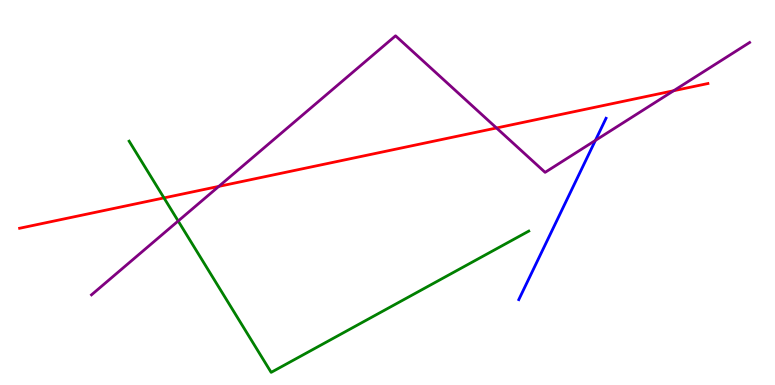[{'lines': ['blue', 'red'], 'intersections': []}, {'lines': ['green', 'red'], 'intersections': [{'x': 2.12, 'y': 4.86}]}, {'lines': ['purple', 'red'], 'intersections': [{'x': 2.82, 'y': 5.16}, {'x': 6.41, 'y': 6.68}, {'x': 8.69, 'y': 7.64}]}, {'lines': ['blue', 'green'], 'intersections': []}, {'lines': ['blue', 'purple'], 'intersections': [{'x': 7.68, 'y': 6.35}]}, {'lines': ['green', 'purple'], 'intersections': [{'x': 2.3, 'y': 4.26}]}]